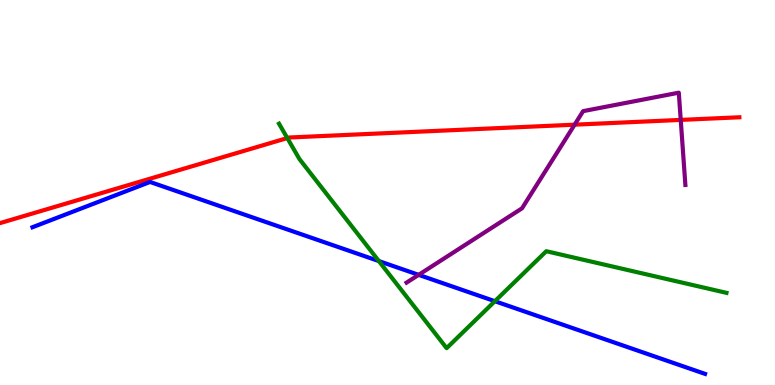[{'lines': ['blue', 'red'], 'intersections': []}, {'lines': ['green', 'red'], 'intersections': [{'x': 3.71, 'y': 6.41}]}, {'lines': ['purple', 'red'], 'intersections': [{'x': 7.41, 'y': 6.76}, {'x': 8.78, 'y': 6.89}]}, {'lines': ['blue', 'green'], 'intersections': [{'x': 4.89, 'y': 3.22}, {'x': 6.39, 'y': 2.18}]}, {'lines': ['blue', 'purple'], 'intersections': [{'x': 5.4, 'y': 2.86}]}, {'lines': ['green', 'purple'], 'intersections': []}]